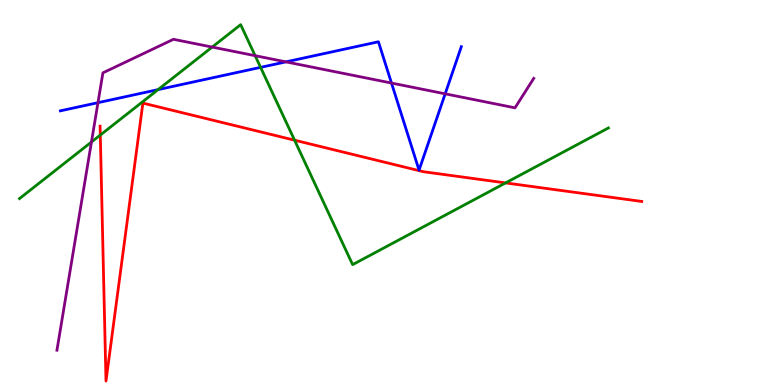[{'lines': ['blue', 'red'], 'intersections': []}, {'lines': ['green', 'red'], 'intersections': [{'x': 1.29, 'y': 6.49}, {'x': 3.8, 'y': 6.36}, {'x': 6.52, 'y': 5.25}]}, {'lines': ['purple', 'red'], 'intersections': []}, {'lines': ['blue', 'green'], 'intersections': [{'x': 2.04, 'y': 7.67}, {'x': 3.36, 'y': 8.25}]}, {'lines': ['blue', 'purple'], 'intersections': [{'x': 1.26, 'y': 7.33}, {'x': 3.69, 'y': 8.39}, {'x': 5.05, 'y': 7.84}, {'x': 5.74, 'y': 7.56}]}, {'lines': ['green', 'purple'], 'intersections': [{'x': 1.18, 'y': 6.31}, {'x': 2.74, 'y': 8.78}, {'x': 3.29, 'y': 8.55}]}]